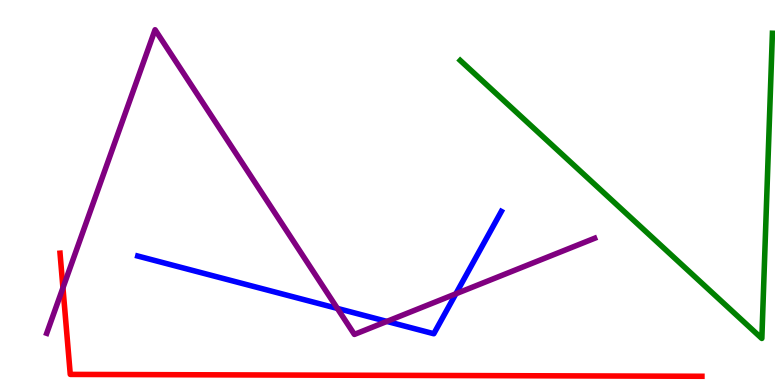[{'lines': ['blue', 'red'], 'intersections': []}, {'lines': ['green', 'red'], 'intersections': []}, {'lines': ['purple', 'red'], 'intersections': [{'x': 0.812, 'y': 2.52}]}, {'lines': ['blue', 'green'], 'intersections': []}, {'lines': ['blue', 'purple'], 'intersections': [{'x': 4.35, 'y': 1.99}, {'x': 4.99, 'y': 1.65}, {'x': 5.88, 'y': 2.37}]}, {'lines': ['green', 'purple'], 'intersections': []}]